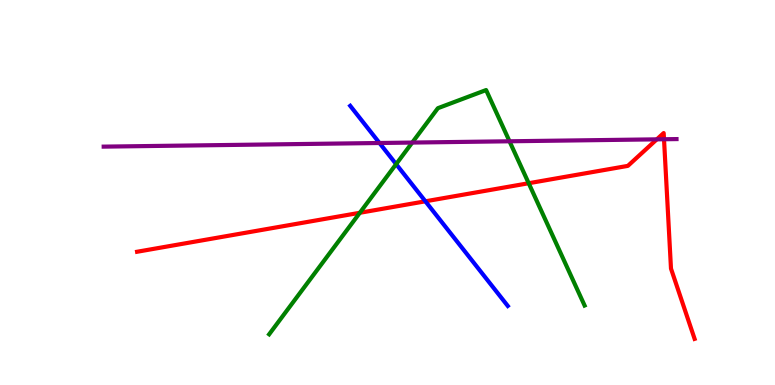[{'lines': ['blue', 'red'], 'intersections': [{'x': 5.49, 'y': 4.77}]}, {'lines': ['green', 'red'], 'intersections': [{'x': 4.64, 'y': 4.47}, {'x': 6.82, 'y': 5.24}]}, {'lines': ['purple', 'red'], 'intersections': [{'x': 8.48, 'y': 6.38}, {'x': 8.57, 'y': 6.38}]}, {'lines': ['blue', 'green'], 'intersections': [{'x': 5.11, 'y': 5.74}]}, {'lines': ['blue', 'purple'], 'intersections': [{'x': 4.9, 'y': 6.29}]}, {'lines': ['green', 'purple'], 'intersections': [{'x': 5.32, 'y': 6.3}, {'x': 6.57, 'y': 6.33}]}]